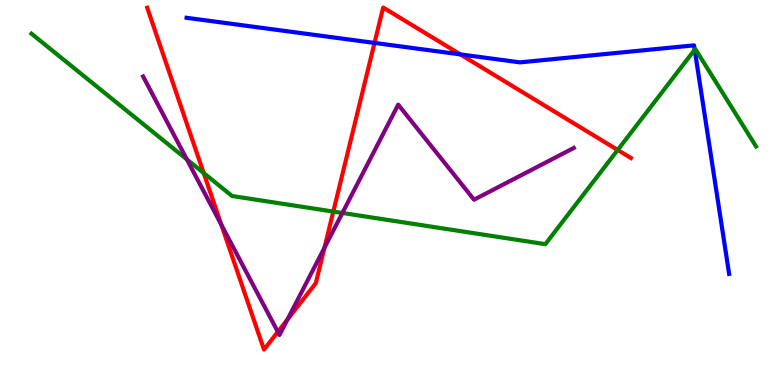[{'lines': ['blue', 'red'], 'intersections': [{'x': 4.83, 'y': 8.89}, {'x': 5.94, 'y': 8.59}]}, {'lines': ['green', 'red'], 'intersections': [{'x': 2.63, 'y': 5.51}, {'x': 4.3, 'y': 4.5}, {'x': 7.97, 'y': 6.1}]}, {'lines': ['purple', 'red'], 'intersections': [{'x': 2.86, 'y': 4.16}, {'x': 3.59, 'y': 1.38}, {'x': 3.71, 'y': 1.7}, {'x': 4.19, 'y': 3.57}]}, {'lines': ['blue', 'green'], 'intersections': [{'x': 8.96, 'y': 8.71}]}, {'lines': ['blue', 'purple'], 'intersections': []}, {'lines': ['green', 'purple'], 'intersections': [{'x': 2.41, 'y': 5.86}, {'x': 4.42, 'y': 4.47}]}]